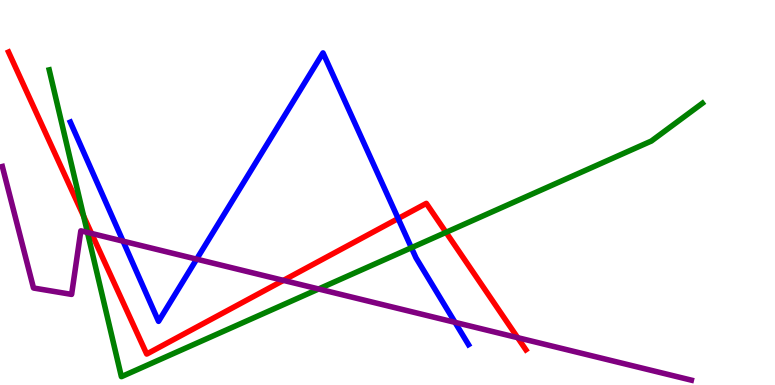[{'lines': ['blue', 'red'], 'intersections': [{'x': 5.14, 'y': 4.32}]}, {'lines': ['green', 'red'], 'intersections': [{'x': 1.08, 'y': 4.39}, {'x': 5.75, 'y': 3.97}]}, {'lines': ['purple', 'red'], 'intersections': [{'x': 1.18, 'y': 3.94}, {'x': 3.66, 'y': 2.72}, {'x': 6.68, 'y': 1.23}]}, {'lines': ['blue', 'green'], 'intersections': [{'x': 5.31, 'y': 3.57}]}, {'lines': ['blue', 'purple'], 'intersections': [{'x': 1.59, 'y': 3.74}, {'x': 2.54, 'y': 3.27}, {'x': 5.87, 'y': 1.63}]}, {'lines': ['green', 'purple'], 'intersections': [{'x': 1.13, 'y': 3.96}, {'x': 4.11, 'y': 2.49}]}]